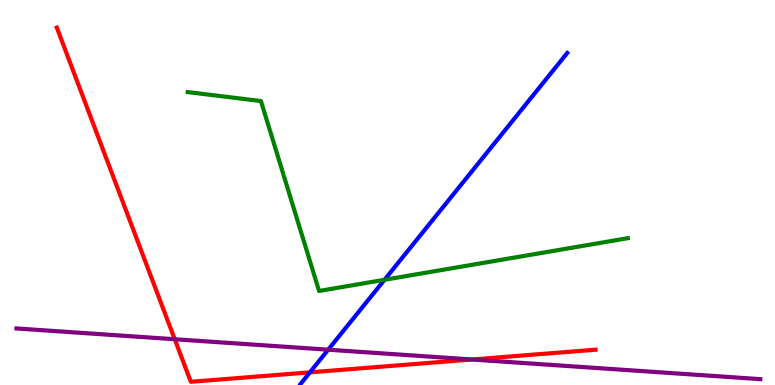[{'lines': ['blue', 'red'], 'intersections': [{'x': 4.0, 'y': 0.329}]}, {'lines': ['green', 'red'], 'intersections': []}, {'lines': ['purple', 'red'], 'intersections': [{'x': 2.25, 'y': 1.19}, {'x': 6.09, 'y': 0.662}]}, {'lines': ['blue', 'green'], 'intersections': [{'x': 4.96, 'y': 2.73}]}, {'lines': ['blue', 'purple'], 'intersections': [{'x': 4.23, 'y': 0.917}]}, {'lines': ['green', 'purple'], 'intersections': []}]